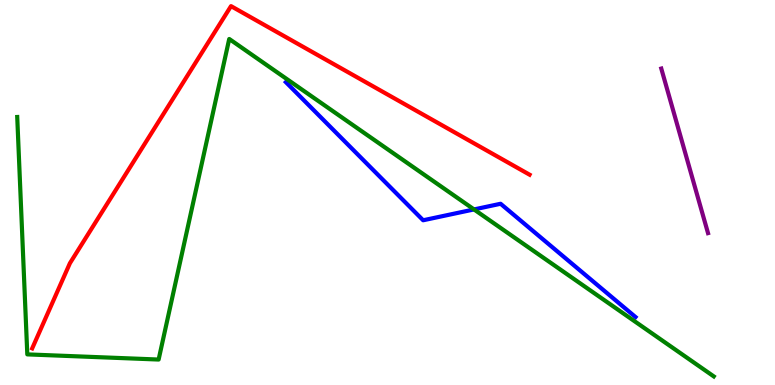[{'lines': ['blue', 'red'], 'intersections': []}, {'lines': ['green', 'red'], 'intersections': []}, {'lines': ['purple', 'red'], 'intersections': []}, {'lines': ['blue', 'green'], 'intersections': [{'x': 6.12, 'y': 4.56}]}, {'lines': ['blue', 'purple'], 'intersections': []}, {'lines': ['green', 'purple'], 'intersections': []}]